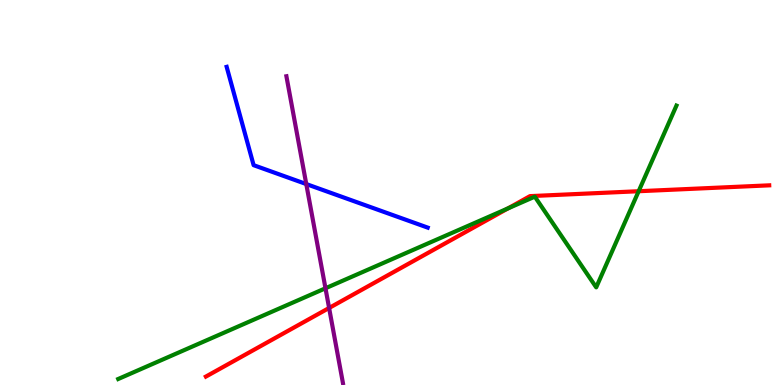[{'lines': ['blue', 'red'], 'intersections': []}, {'lines': ['green', 'red'], 'intersections': [{'x': 6.55, 'y': 4.59}, {'x': 8.24, 'y': 5.03}]}, {'lines': ['purple', 'red'], 'intersections': [{'x': 4.25, 'y': 2.0}]}, {'lines': ['blue', 'green'], 'intersections': []}, {'lines': ['blue', 'purple'], 'intersections': [{'x': 3.95, 'y': 5.22}]}, {'lines': ['green', 'purple'], 'intersections': [{'x': 4.2, 'y': 2.51}]}]